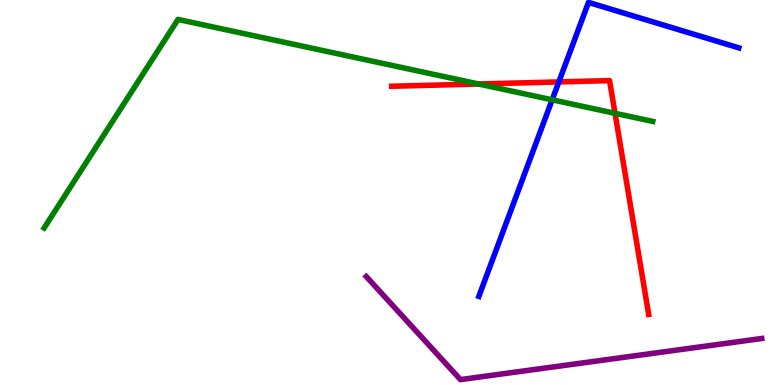[{'lines': ['blue', 'red'], 'intersections': [{'x': 7.21, 'y': 7.87}]}, {'lines': ['green', 'red'], 'intersections': [{'x': 6.18, 'y': 7.82}, {'x': 7.94, 'y': 7.06}]}, {'lines': ['purple', 'red'], 'intersections': []}, {'lines': ['blue', 'green'], 'intersections': [{'x': 7.12, 'y': 7.41}]}, {'lines': ['blue', 'purple'], 'intersections': []}, {'lines': ['green', 'purple'], 'intersections': []}]